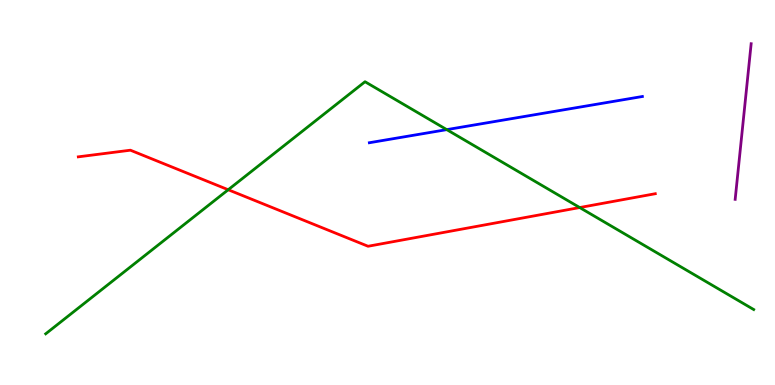[{'lines': ['blue', 'red'], 'intersections': []}, {'lines': ['green', 'red'], 'intersections': [{'x': 2.94, 'y': 5.07}, {'x': 7.48, 'y': 4.61}]}, {'lines': ['purple', 'red'], 'intersections': []}, {'lines': ['blue', 'green'], 'intersections': [{'x': 5.76, 'y': 6.63}]}, {'lines': ['blue', 'purple'], 'intersections': []}, {'lines': ['green', 'purple'], 'intersections': []}]